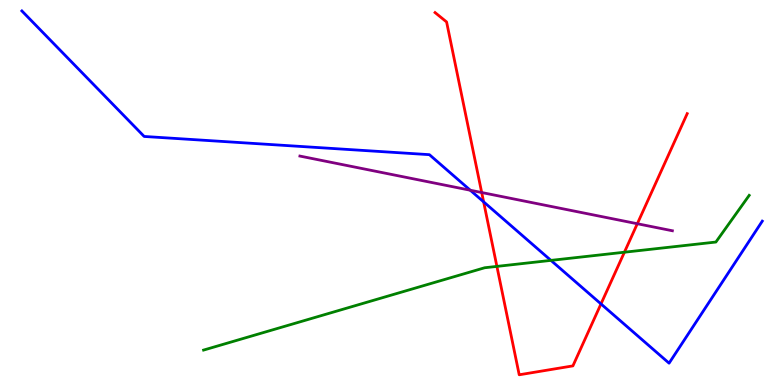[{'lines': ['blue', 'red'], 'intersections': [{'x': 6.24, 'y': 4.76}, {'x': 7.75, 'y': 2.11}]}, {'lines': ['green', 'red'], 'intersections': [{'x': 6.41, 'y': 3.08}, {'x': 8.06, 'y': 3.45}]}, {'lines': ['purple', 'red'], 'intersections': [{'x': 6.22, 'y': 5.0}, {'x': 8.22, 'y': 4.19}]}, {'lines': ['blue', 'green'], 'intersections': [{'x': 7.11, 'y': 3.24}]}, {'lines': ['blue', 'purple'], 'intersections': [{'x': 6.07, 'y': 5.06}]}, {'lines': ['green', 'purple'], 'intersections': []}]